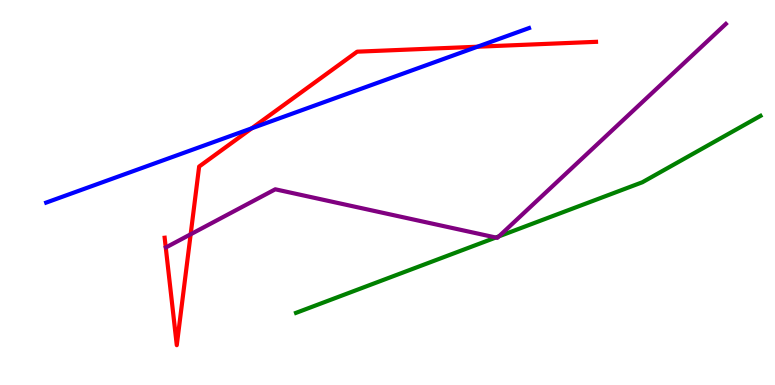[{'lines': ['blue', 'red'], 'intersections': [{'x': 3.25, 'y': 6.67}, {'x': 6.16, 'y': 8.79}]}, {'lines': ['green', 'red'], 'intersections': []}, {'lines': ['purple', 'red'], 'intersections': [{'x': 2.46, 'y': 3.91}]}, {'lines': ['blue', 'green'], 'intersections': []}, {'lines': ['blue', 'purple'], 'intersections': []}, {'lines': ['green', 'purple'], 'intersections': [{'x': 6.4, 'y': 3.83}, {'x': 6.44, 'y': 3.86}]}]